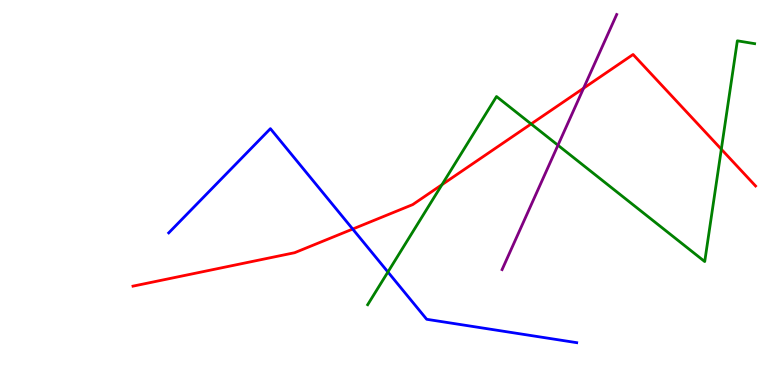[{'lines': ['blue', 'red'], 'intersections': [{'x': 4.55, 'y': 4.05}]}, {'lines': ['green', 'red'], 'intersections': [{'x': 5.7, 'y': 5.2}, {'x': 6.85, 'y': 6.78}, {'x': 9.31, 'y': 6.12}]}, {'lines': ['purple', 'red'], 'intersections': [{'x': 7.53, 'y': 7.71}]}, {'lines': ['blue', 'green'], 'intersections': [{'x': 5.01, 'y': 2.94}]}, {'lines': ['blue', 'purple'], 'intersections': []}, {'lines': ['green', 'purple'], 'intersections': [{'x': 7.2, 'y': 6.23}]}]